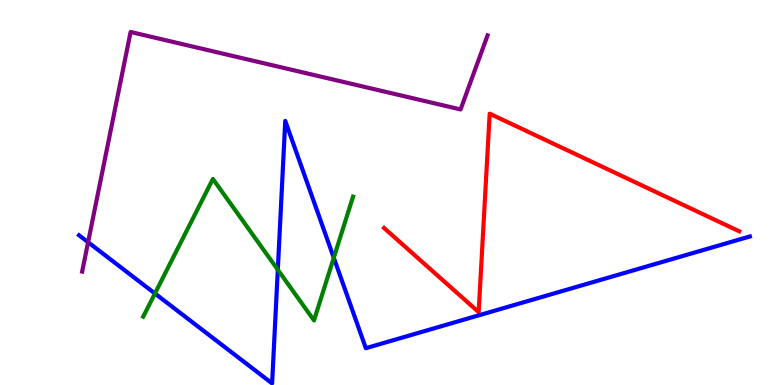[{'lines': ['blue', 'red'], 'intersections': []}, {'lines': ['green', 'red'], 'intersections': []}, {'lines': ['purple', 'red'], 'intersections': []}, {'lines': ['blue', 'green'], 'intersections': [{'x': 2.0, 'y': 2.38}, {'x': 3.58, 'y': 2.99}, {'x': 4.31, 'y': 3.31}]}, {'lines': ['blue', 'purple'], 'intersections': [{'x': 1.14, 'y': 3.71}]}, {'lines': ['green', 'purple'], 'intersections': []}]